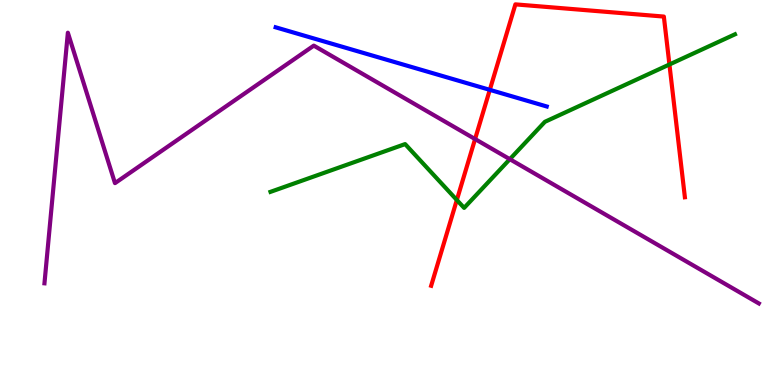[{'lines': ['blue', 'red'], 'intersections': [{'x': 6.32, 'y': 7.67}]}, {'lines': ['green', 'red'], 'intersections': [{'x': 5.89, 'y': 4.81}, {'x': 8.64, 'y': 8.33}]}, {'lines': ['purple', 'red'], 'intersections': [{'x': 6.13, 'y': 6.39}]}, {'lines': ['blue', 'green'], 'intersections': []}, {'lines': ['blue', 'purple'], 'intersections': []}, {'lines': ['green', 'purple'], 'intersections': [{'x': 6.58, 'y': 5.87}]}]